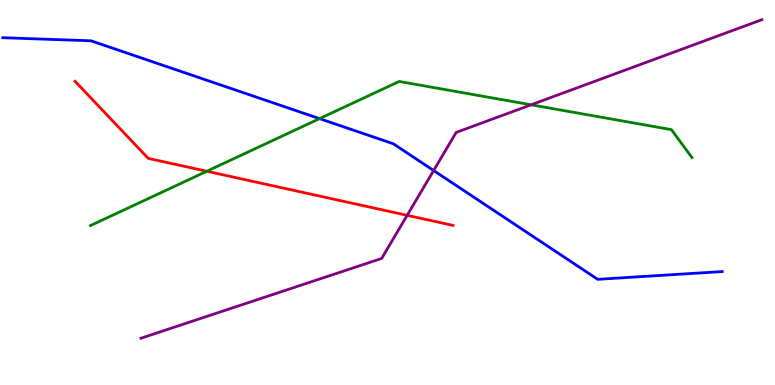[{'lines': ['blue', 'red'], 'intersections': []}, {'lines': ['green', 'red'], 'intersections': [{'x': 2.67, 'y': 5.55}]}, {'lines': ['purple', 'red'], 'intersections': [{'x': 5.25, 'y': 4.41}]}, {'lines': ['blue', 'green'], 'intersections': [{'x': 4.12, 'y': 6.92}]}, {'lines': ['blue', 'purple'], 'intersections': [{'x': 5.6, 'y': 5.57}]}, {'lines': ['green', 'purple'], 'intersections': [{'x': 6.85, 'y': 7.28}]}]